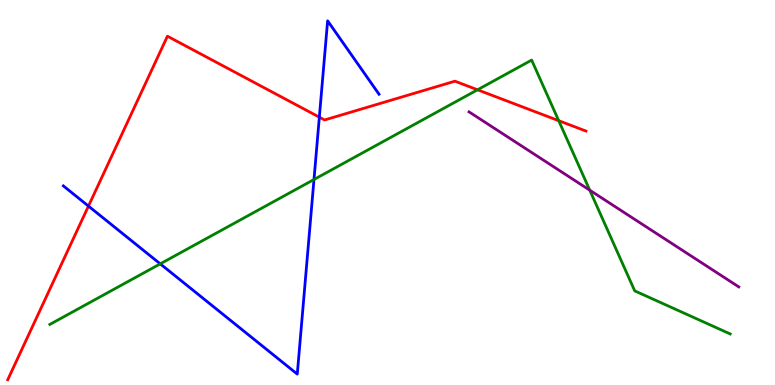[{'lines': ['blue', 'red'], 'intersections': [{'x': 1.14, 'y': 4.65}, {'x': 4.12, 'y': 6.96}]}, {'lines': ['green', 'red'], 'intersections': [{'x': 6.16, 'y': 7.67}, {'x': 7.21, 'y': 6.87}]}, {'lines': ['purple', 'red'], 'intersections': []}, {'lines': ['blue', 'green'], 'intersections': [{'x': 2.07, 'y': 3.15}, {'x': 4.05, 'y': 5.34}]}, {'lines': ['blue', 'purple'], 'intersections': []}, {'lines': ['green', 'purple'], 'intersections': [{'x': 7.61, 'y': 5.06}]}]